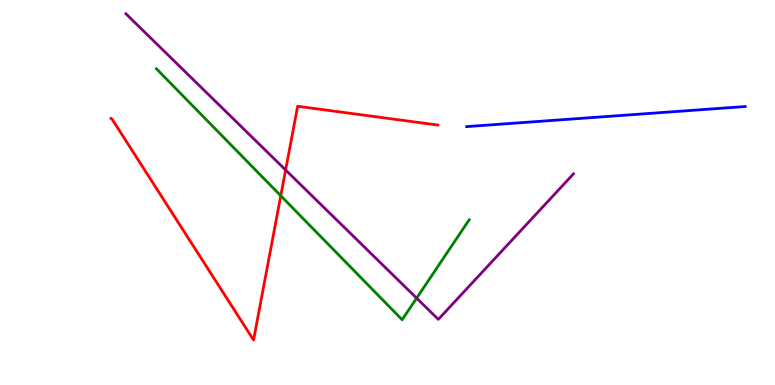[{'lines': ['blue', 'red'], 'intersections': []}, {'lines': ['green', 'red'], 'intersections': [{'x': 3.62, 'y': 4.92}]}, {'lines': ['purple', 'red'], 'intersections': [{'x': 3.69, 'y': 5.58}]}, {'lines': ['blue', 'green'], 'intersections': []}, {'lines': ['blue', 'purple'], 'intersections': []}, {'lines': ['green', 'purple'], 'intersections': [{'x': 5.38, 'y': 2.26}]}]